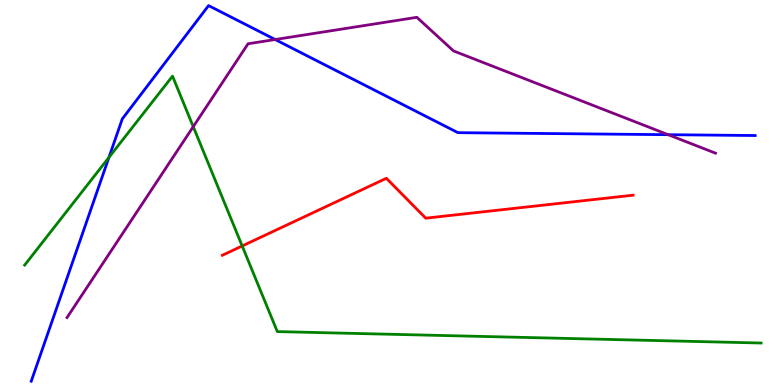[{'lines': ['blue', 'red'], 'intersections': []}, {'lines': ['green', 'red'], 'intersections': [{'x': 3.12, 'y': 3.61}]}, {'lines': ['purple', 'red'], 'intersections': []}, {'lines': ['blue', 'green'], 'intersections': [{'x': 1.41, 'y': 5.91}]}, {'lines': ['blue', 'purple'], 'intersections': [{'x': 3.55, 'y': 8.97}, {'x': 8.62, 'y': 6.5}]}, {'lines': ['green', 'purple'], 'intersections': [{'x': 2.49, 'y': 6.71}]}]